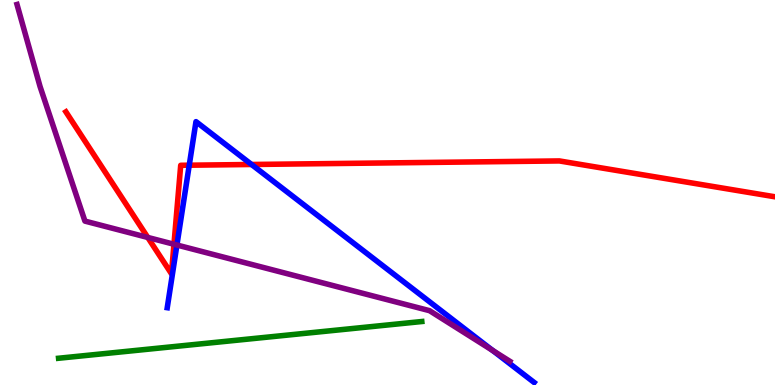[{'lines': ['blue', 'red'], 'intersections': [{'x': 2.44, 'y': 5.71}, {'x': 3.25, 'y': 5.73}]}, {'lines': ['green', 'red'], 'intersections': []}, {'lines': ['purple', 'red'], 'intersections': [{'x': 1.91, 'y': 3.83}, {'x': 2.24, 'y': 3.66}]}, {'lines': ['blue', 'green'], 'intersections': []}, {'lines': ['blue', 'purple'], 'intersections': [{'x': 2.28, 'y': 3.64}, {'x': 6.36, 'y': 0.897}]}, {'lines': ['green', 'purple'], 'intersections': []}]